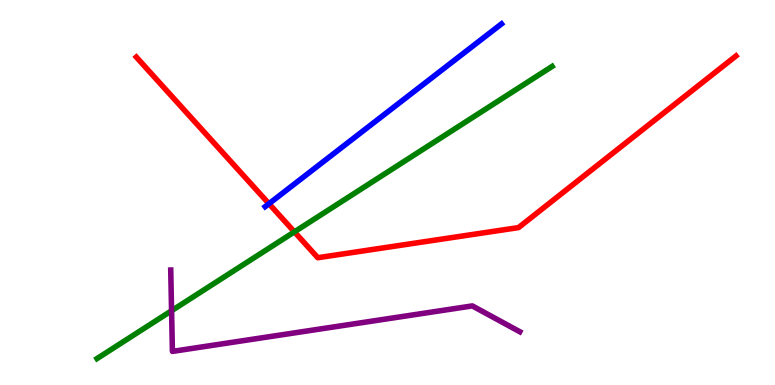[{'lines': ['blue', 'red'], 'intersections': [{'x': 3.47, 'y': 4.71}]}, {'lines': ['green', 'red'], 'intersections': [{'x': 3.8, 'y': 3.98}]}, {'lines': ['purple', 'red'], 'intersections': []}, {'lines': ['blue', 'green'], 'intersections': []}, {'lines': ['blue', 'purple'], 'intersections': []}, {'lines': ['green', 'purple'], 'intersections': [{'x': 2.21, 'y': 1.93}]}]